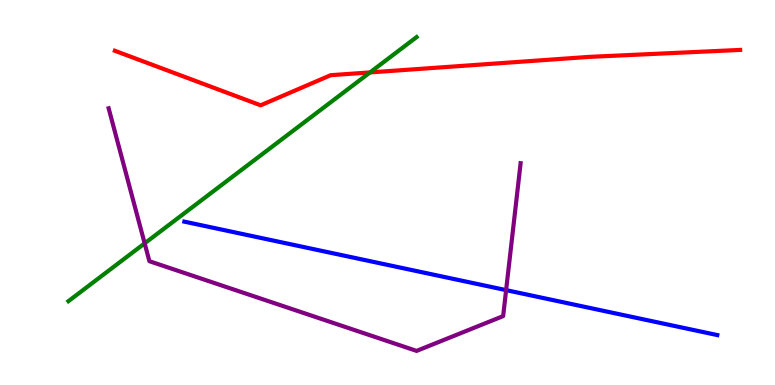[{'lines': ['blue', 'red'], 'intersections': []}, {'lines': ['green', 'red'], 'intersections': [{'x': 4.77, 'y': 8.12}]}, {'lines': ['purple', 'red'], 'intersections': []}, {'lines': ['blue', 'green'], 'intersections': []}, {'lines': ['blue', 'purple'], 'intersections': [{'x': 6.53, 'y': 2.46}]}, {'lines': ['green', 'purple'], 'intersections': [{'x': 1.87, 'y': 3.68}]}]